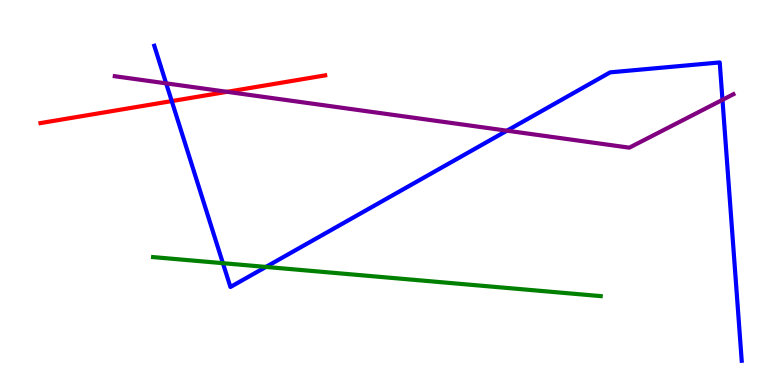[{'lines': ['blue', 'red'], 'intersections': [{'x': 2.22, 'y': 7.37}]}, {'lines': ['green', 'red'], 'intersections': []}, {'lines': ['purple', 'red'], 'intersections': [{'x': 2.93, 'y': 7.62}]}, {'lines': ['blue', 'green'], 'intersections': [{'x': 2.88, 'y': 3.16}, {'x': 3.43, 'y': 3.07}]}, {'lines': ['blue', 'purple'], 'intersections': [{'x': 2.14, 'y': 7.83}, {'x': 6.54, 'y': 6.61}, {'x': 9.32, 'y': 7.41}]}, {'lines': ['green', 'purple'], 'intersections': []}]